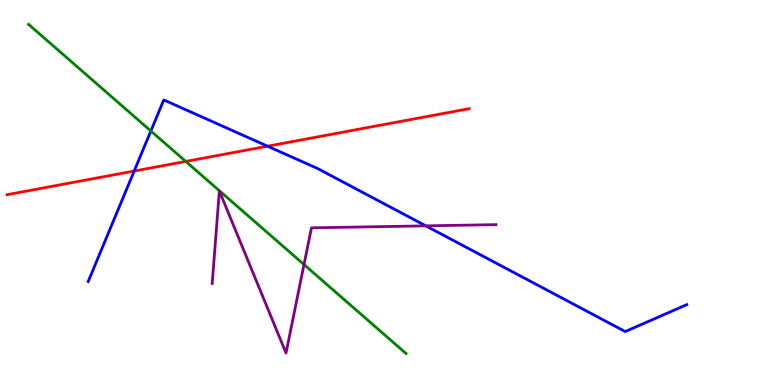[{'lines': ['blue', 'red'], 'intersections': [{'x': 1.73, 'y': 5.56}, {'x': 3.45, 'y': 6.2}]}, {'lines': ['green', 'red'], 'intersections': [{'x': 2.4, 'y': 5.81}]}, {'lines': ['purple', 'red'], 'intersections': []}, {'lines': ['blue', 'green'], 'intersections': [{'x': 1.95, 'y': 6.6}]}, {'lines': ['blue', 'purple'], 'intersections': [{'x': 5.49, 'y': 4.13}]}, {'lines': ['green', 'purple'], 'intersections': [{'x': 3.92, 'y': 3.13}]}]